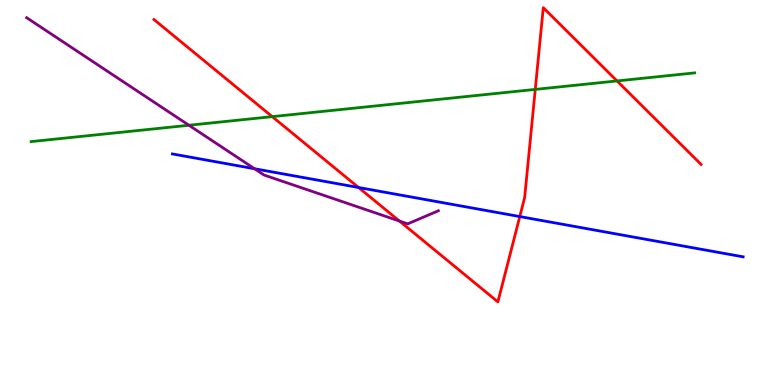[{'lines': ['blue', 'red'], 'intersections': [{'x': 4.63, 'y': 5.13}, {'x': 6.71, 'y': 4.37}]}, {'lines': ['green', 'red'], 'intersections': [{'x': 3.51, 'y': 6.97}, {'x': 6.91, 'y': 7.68}, {'x': 7.96, 'y': 7.9}]}, {'lines': ['purple', 'red'], 'intersections': [{'x': 5.15, 'y': 4.26}]}, {'lines': ['blue', 'green'], 'intersections': []}, {'lines': ['blue', 'purple'], 'intersections': [{'x': 3.28, 'y': 5.62}]}, {'lines': ['green', 'purple'], 'intersections': [{'x': 2.44, 'y': 6.75}]}]